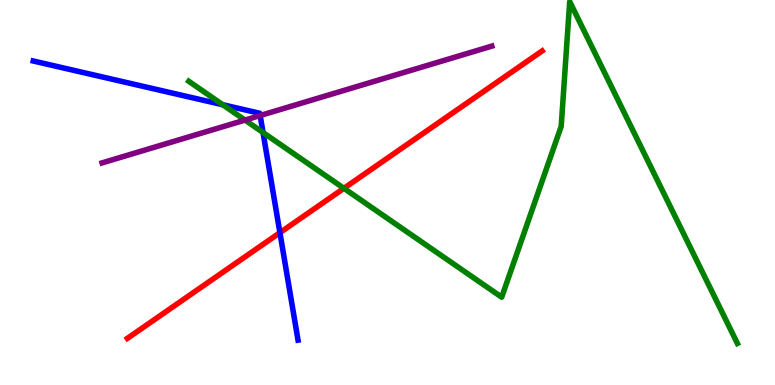[{'lines': ['blue', 'red'], 'intersections': [{'x': 3.61, 'y': 3.96}]}, {'lines': ['green', 'red'], 'intersections': [{'x': 4.44, 'y': 5.11}]}, {'lines': ['purple', 'red'], 'intersections': []}, {'lines': ['blue', 'green'], 'intersections': [{'x': 2.87, 'y': 7.28}, {'x': 3.39, 'y': 6.56}]}, {'lines': ['blue', 'purple'], 'intersections': [{'x': 3.36, 'y': 7.0}]}, {'lines': ['green', 'purple'], 'intersections': [{'x': 3.16, 'y': 6.88}]}]